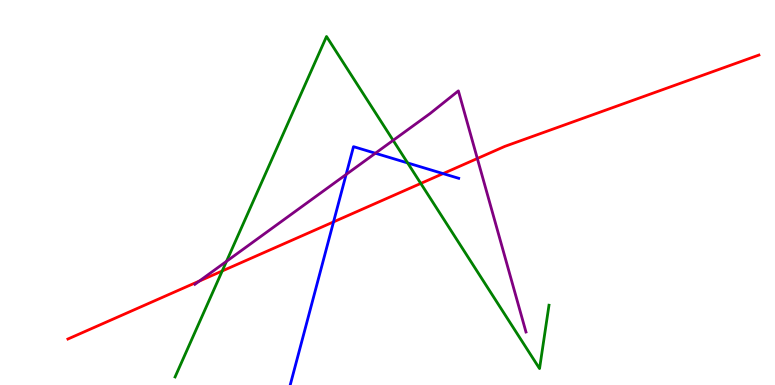[{'lines': ['blue', 'red'], 'intersections': [{'x': 4.3, 'y': 4.24}, {'x': 5.72, 'y': 5.49}]}, {'lines': ['green', 'red'], 'intersections': [{'x': 2.87, 'y': 2.96}, {'x': 5.43, 'y': 5.24}]}, {'lines': ['purple', 'red'], 'intersections': [{'x': 2.57, 'y': 2.7}, {'x': 6.16, 'y': 5.88}]}, {'lines': ['blue', 'green'], 'intersections': [{'x': 5.26, 'y': 5.77}]}, {'lines': ['blue', 'purple'], 'intersections': [{'x': 4.47, 'y': 5.47}, {'x': 4.84, 'y': 6.02}]}, {'lines': ['green', 'purple'], 'intersections': [{'x': 2.92, 'y': 3.21}, {'x': 5.07, 'y': 6.35}]}]